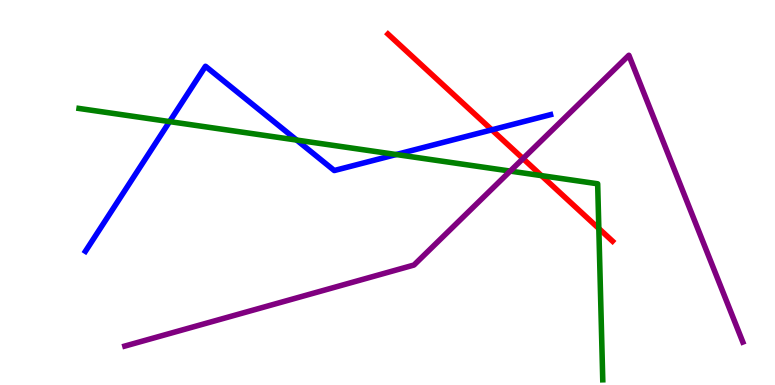[{'lines': ['blue', 'red'], 'intersections': [{'x': 6.35, 'y': 6.63}]}, {'lines': ['green', 'red'], 'intersections': [{'x': 6.99, 'y': 5.44}, {'x': 7.73, 'y': 4.06}]}, {'lines': ['purple', 'red'], 'intersections': [{'x': 6.75, 'y': 5.88}]}, {'lines': ['blue', 'green'], 'intersections': [{'x': 2.19, 'y': 6.84}, {'x': 3.83, 'y': 6.36}, {'x': 5.11, 'y': 5.99}]}, {'lines': ['blue', 'purple'], 'intersections': []}, {'lines': ['green', 'purple'], 'intersections': [{'x': 6.58, 'y': 5.56}]}]